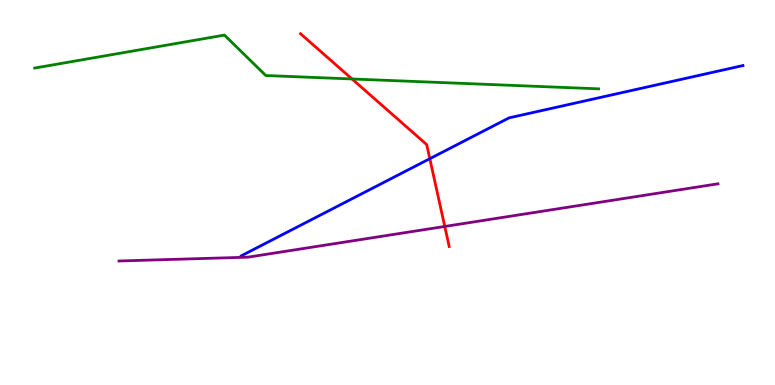[{'lines': ['blue', 'red'], 'intersections': [{'x': 5.55, 'y': 5.88}]}, {'lines': ['green', 'red'], 'intersections': [{'x': 4.54, 'y': 7.95}]}, {'lines': ['purple', 'red'], 'intersections': [{'x': 5.74, 'y': 4.12}]}, {'lines': ['blue', 'green'], 'intersections': []}, {'lines': ['blue', 'purple'], 'intersections': []}, {'lines': ['green', 'purple'], 'intersections': []}]